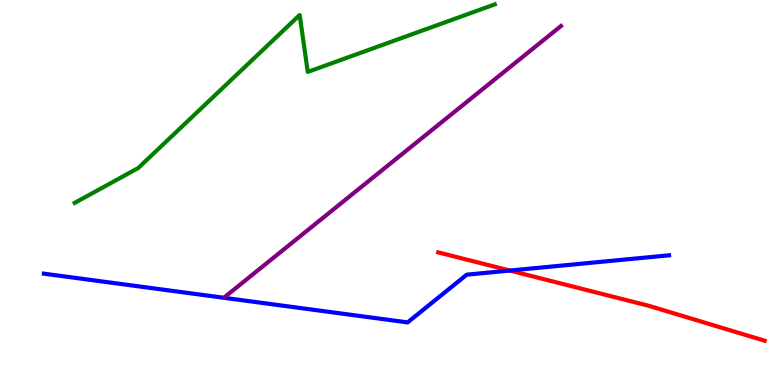[{'lines': ['blue', 'red'], 'intersections': [{'x': 6.58, 'y': 2.97}]}, {'lines': ['green', 'red'], 'intersections': []}, {'lines': ['purple', 'red'], 'intersections': []}, {'lines': ['blue', 'green'], 'intersections': []}, {'lines': ['blue', 'purple'], 'intersections': []}, {'lines': ['green', 'purple'], 'intersections': []}]